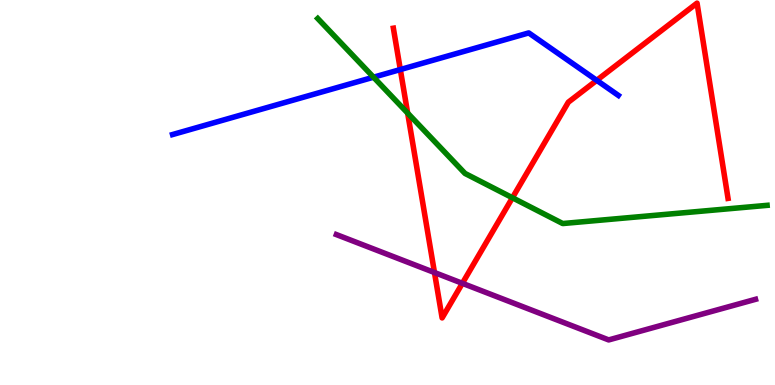[{'lines': ['blue', 'red'], 'intersections': [{'x': 5.17, 'y': 8.19}, {'x': 7.7, 'y': 7.91}]}, {'lines': ['green', 'red'], 'intersections': [{'x': 5.26, 'y': 7.06}, {'x': 6.61, 'y': 4.86}]}, {'lines': ['purple', 'red'], 'intersections': [{'x': 5.61, 'y': 2.92}, {'x': 5.97, 'y': 2.64}]}, {'lines': ['blue', 'green'], 'intersections': [{'x': 4.82, 'y': 7.99}]}, {'lines': ['blue', 'purple'], 'intersections': []}, {'lines': ['green', 'purple'], 'intersections': []}]